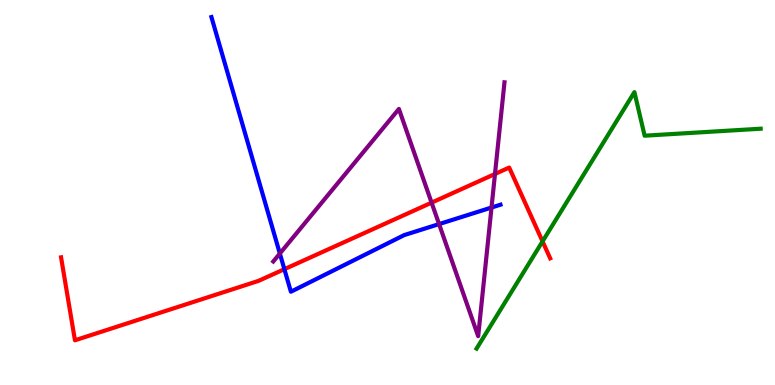[{'lines': ['blue', 'red'], 'intersections': [{'x': 3.67, 'y': 3.01}]}, {'lines': ['green', 'red'], 'intersections': [{'x': 7.0, 'y': 3.73}]}, {'lines': ['purple', 'red'], 'intersections': [{'x': 5.57, 'y': 4.74}, {'x': 6.39, 'y': 5.48}]}, {'lines': ['blue', 'green'], 'intersections': []}, {'lines': ['blue', 'purple'], 'intersections': [{'x': 3.61, 'y': 3.42}, {'x': 5.67, 'y': 4.18}, {'x': 6.34, 'y': 4.61}]}, {'lines': ['green', 'purple'], 'intersections': []}]